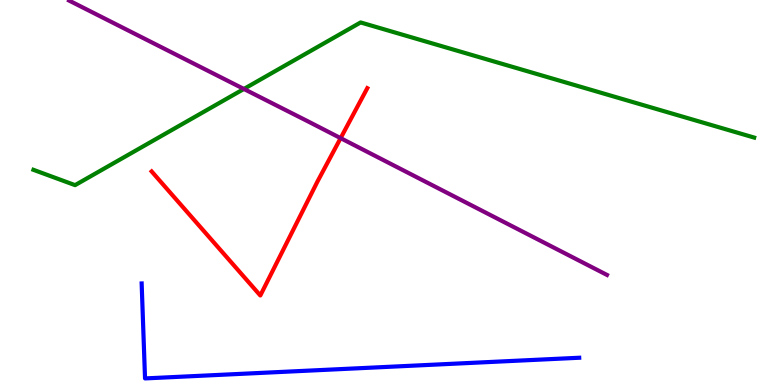[{'lines': ['blue', 'red'], 'intersections': []}, {'lines': ['green', 'red'], 'intersections': []}, {'lines': ['purple', 'red'], 'intersections': [{'x': 4.4, 'y': 6.41}]}, {'lines': ['blue', 'green'], 'intersections': []}, {'lines': ['blue', 'purple'], 'intersections': []}, {'lines': ['green', 'purple'], 'intersections': [{'x': 3.15, 'y': 7.69}]}]